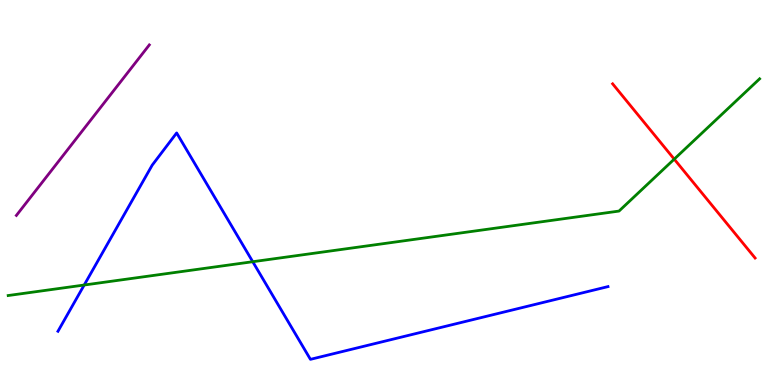[{'lines': ['blue', 'red'], 'intersections': []}, {'lines': ['green', 'red'], 'intersections': [{'x': 8.7, 'y': 5.87}]}, {'lines': ['purple', 'red'], 'intersections': []}, {'lines': ['blue', 'green'], 'intersections': [{'x': 1.09, 'y': 2.6}, {'x': 3.26, 'y': 3.2}]}, {'lines': ['blue', 'purple'], 'intersections': []}, {'lines': ['green', 'purple'], 'intersections': []}]